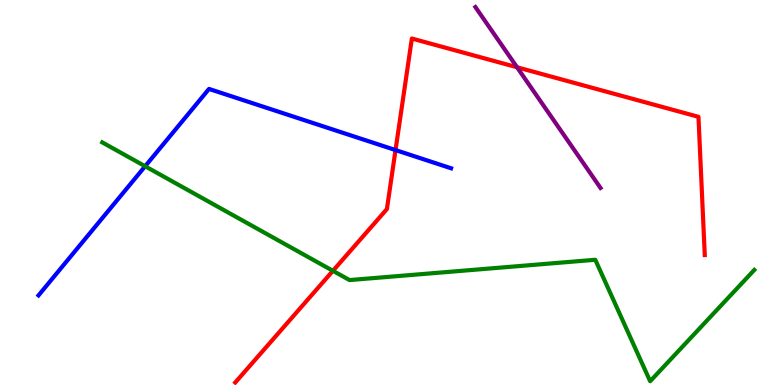[{'lines': ['blue', 'red'], 'intersections': [{'x': 5.1, 'y': 6.1}]}, {'lines': ['green', 'red'], 'intersections': [{'x': 4.3, 'y': 2.97}]}, {'lines': ['purple', 'red'], 'intersections': [{'x': 6.67, 'y': 8.25}]}, {'lines': ['blue', 'green'], 'intersections': [{'x': 1.87, 'y': 5.68}]}, {'lines': ['blue', 'purple'], 'intersections': []}, {'lines': ['green', 'purple'], 'intersections': []}]